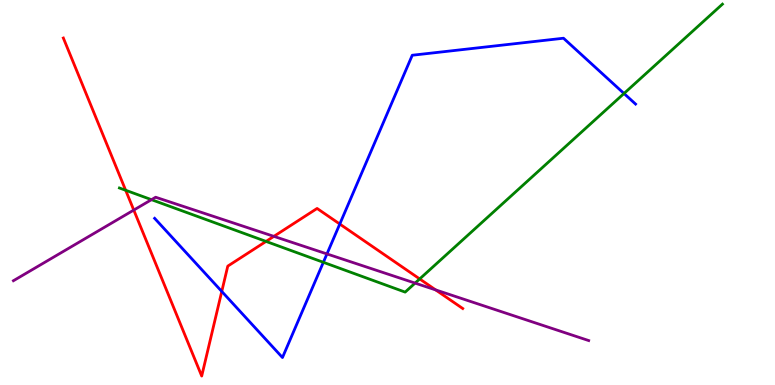[{'lines': ['blue', 'red'], 'intersections': [{'x': 2.86, 'y': 2.43}, {'x': 4.38, 'y': 4.18}]}, {'lines': ['green', 'red'], 'intersections': [{'x': 1.62, 'y': 5.06}, {'x': 3.43, 'y': 3.73}, {'x': 5.42, 'y': 2.76}]}, {'lines': ['purple', 'red'], 'intersections': [{'x': 1.73, 'y': 4.54}, {'x': 3.53, 'y': 3.86}, {'x': 5.62, 'y': 2.47}]}, {'lines': ['blue', 'green'], 'intersections': [{'x': 4.17, 'y': 3.19}, {'x': 8.05, 'y': 7.57}]}, {'lines': ['blue', 'purple'], 'intersections': [{'x': 4.22, 'y': 3.4}]}, {'lines': ['green', 'purple'], 'intersections': [{'x': 1.95, 'y': 4.81}, {'x': 5.36, 'y': 2.65}]}]